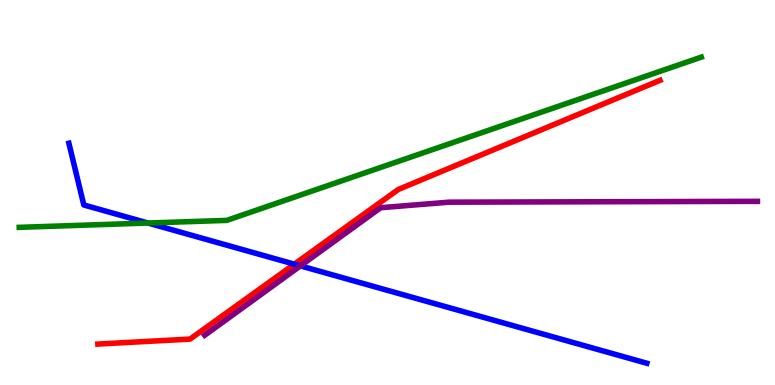[{'lines': ['blue', 'red'], 'intersections': [{'x': 3.8, 'y': 3.14}]}, {'lines': ['green', 'red'], 'intersections': []}, {'lines': ['purple', 'red'], 'intersections': []}, {'lines': ['blue', 'green'], 'intersections': [{'x': 1.91, 'y': 4.21}]}, {'lines': ['blue', 'purple'], 'intersections': [{'x': 3.88, 'y': 3.09}]}, {'lines': ['green', 'purple'], 'intersections': []}]